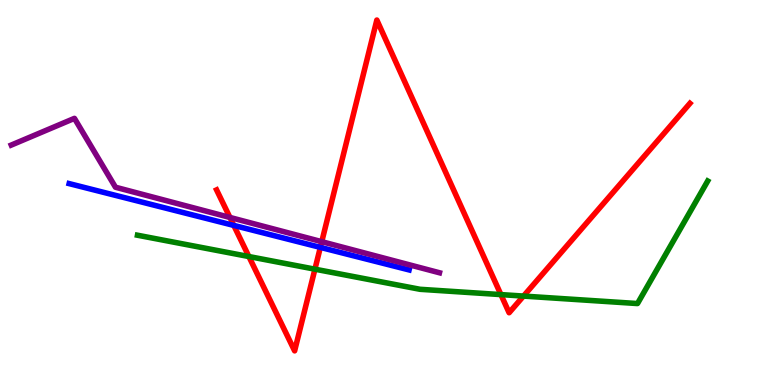[{'lines': ['blue', 'red'], 'intersections': [{'x': 3.02, 'y': 4.15}, {'x': 4.13, 'y': 3.57}]}, {'lines': ['green', 'red'], 'intersections': [{'x': 3.21, 'y': 3.34}, {'x': 4.06, 'y': 3.01}, {'x': 6.46, 'y': 2.35}, {'x': 6.75, 'y': 2.31}]}, {'lines': ['purple', 'red'], 'intersections': [{'x': 2.97, 'y': 4.35}, {'x': 4.15, 'y': 3.72}]}, {'lines': ['blue', 'green'], 'intersections': []}, {'lines': ['blue', 'purple'], 'intersections': []}, {'lines': ['green', 'purple'], 'intersections': []}]